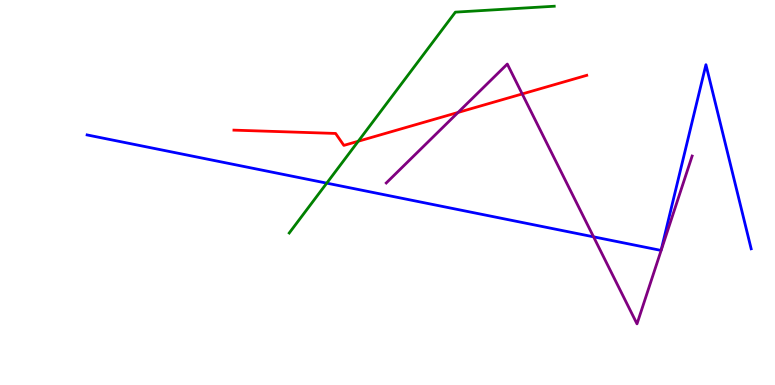[{'lines': ['blue', 'red'], 'intersections': []}, {'lines': ['green', 'red'], 'intersections': [{'x': 4.62, 'y': 6.33}]}, {'lines': ['purple', 'red'], 'intersections': [{'x': 5.91, 'y': 7.08}, {'x': 6.74, 'y': 7.56}]}, {'lines': ['blue', 'green'], 'intersections': [{'x': 4.22, 'y': 5.24}]}, {'lines': ['blue', 'purple'], 'intersections': [{'x': 7.66, 'y': 3.85}]}, {'lines': ['green', 'purple'], 'intersections': []}]